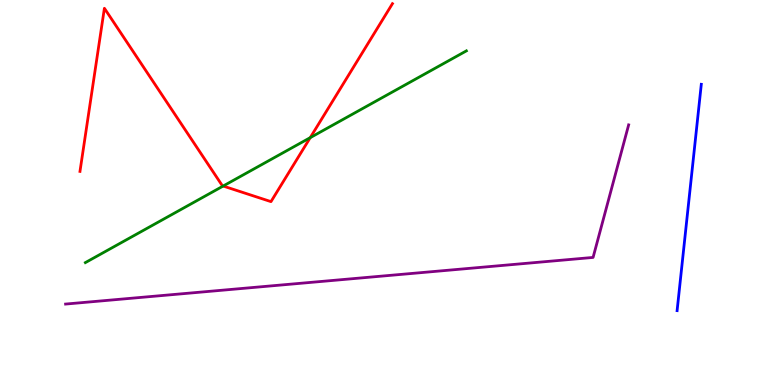[{'lines': ['blue', 'red'], 'intersections': []}, {'lines': ['green', 'red'], 'intersections': [{'x': 2.88, 'y': 5.17}, {'x': 4.0, 'y': 6.42}]}, {'lines': ['purple', 'red'], 'intersections': []}, {'lines': ['blue', 'green'], 'intersections': []}, {'lines': ['blue', 'purple'], 'intersections': []}, {'lines': ['green', 'purple'], 'intersections': []}]